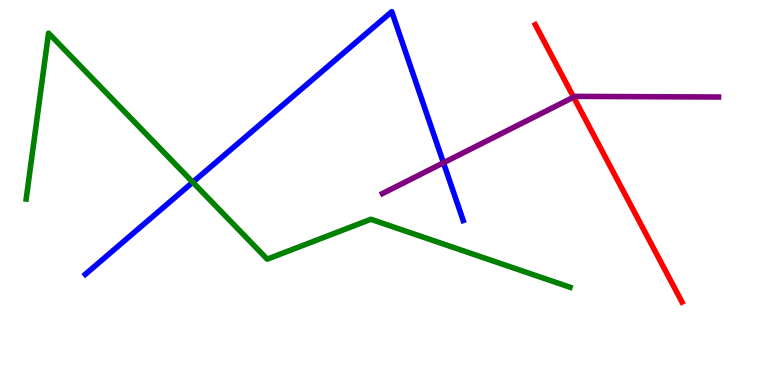[{'lines': ['blue', 'red'], 'intersections': []}, {'lines': ['green', 'red'], 'intersections': []}, {'lines': ['purple', 'red'], 'intersections': [{'x': 7.4, 'y': 7.48}]}, {'lines': ['blue', 'green'], 'intersections': [{'x': 2.49, 'y': 5.27}]}, {'lines': ['blue', 'purple'], 'intersections': [{'x': 5.72, 'y': 5.77}]}, {'lines': ['green', 'purple'], 'intersections': []}]